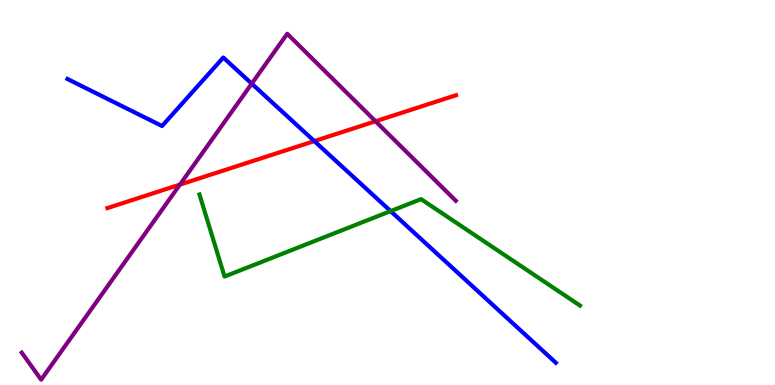[{'lines': ['blue', 'red'], 'intersections': [{'x': 4.06, 'y': 6.34}]}, {'lines': ['green', 'red'], 'intersections': []}, {'lines': ['purple', 'red'], 'intersections': [{'x': 2.32, 'y': 5.21}, {'x': 4.85, 'y': 6.85}]}, {'lines': ['blue', 'green'], 'intersections': [{'x': 5.04, 'y': 4.52}]}, {'lines': ['blue', 'purple'], 'intersections': [{'x': 3.25, 'y': 7.83}]}, {'lines': ['green', 'purple'], 'intersections': []}]